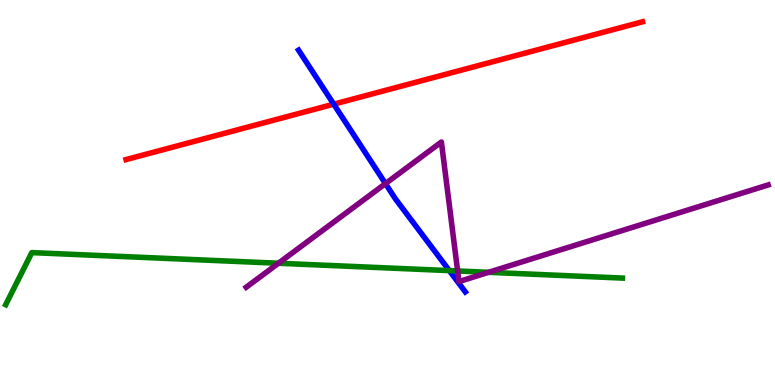[{'lines': ['blue', 'red'], 'intersections': [{'x': 4.31, 'y': 7.29}]}, {'lines': ['green', 'red'], 'intersections': []}, {'lines': ['purple', 'red'], 'intersections': []}, {'lines': ['blue', 'green'], 'intersections': [{'x': 5.8, 'y': 2.97}]}, {'lines': ['blue', 'purple'], 'intersections': [{'x': 4.97, 'y': 5.23}]}, {'lines': ['green', 'purple'], 'intersections': [{'x': 3.59, 'y': 3.16}, {'x': 5.9, 'y': 2.96}, {'x': 6.3, 'y': 2.93}]}]